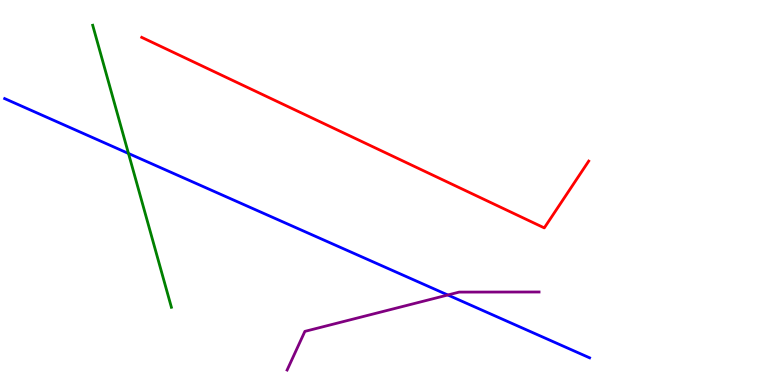[{'lines': ['blue', 'red'], 'intersections': []}, {'lines': ['green', 'red'], 'intersections': []}, {'lines': ['purple', 'red'], 'intersections': []}, {'lines': ['blue', 'green'], 'intersections': [{'x': 1.66, 'y': 6.01}]}, {'lines': ['blue', 'purple'], 'intersections': [{'x': 5.78, 'y': 2.34}]}, {'lines': ['green', 'purple'], 'intersections': []}]